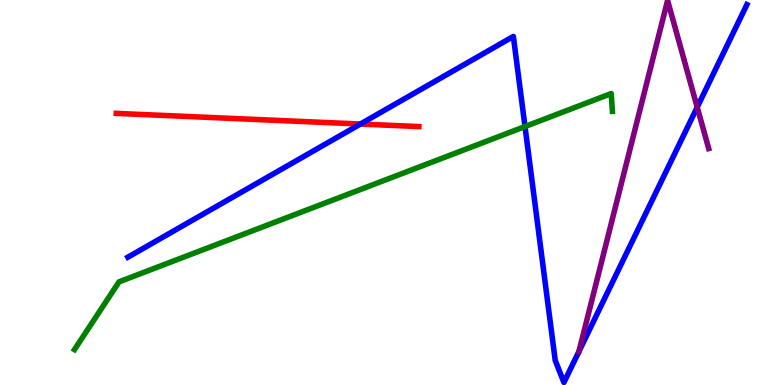[{'lines': ['blue', 'red'], 'intersections': [{'x': 4.65, 'y': 6.78}]}, {'lines': ['green', 'red'], 'intersections': []}, {'lines': ['purple', 'red'], 'intersections': []}, {'lines': ['blue', 'green'], 'intersections': [{'x': 6.77, 'y': 6.71}]}, {'lines': ['blue', 'purple'], 'intersections': [{'x': 7.47, 'y': 0.87}, {'x': 9.0, 'y': 7.22}]}, {'lines': ['green', 'purple'], 'intersections': []}]